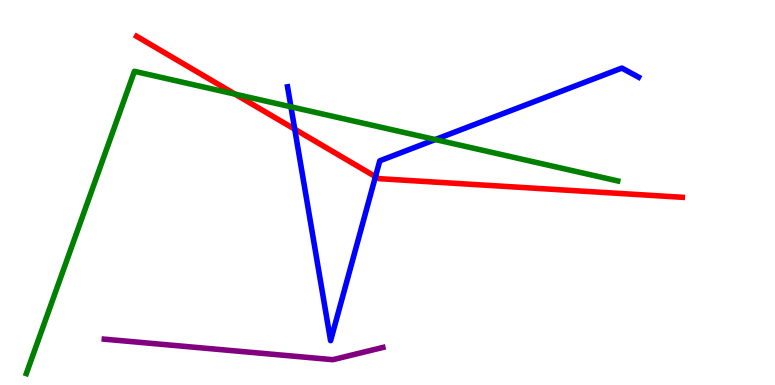[{'lines': ['blue', 'red'], 'intersections': [{'x': 3.8, 'y': 6.64}, {'x': 4.84, 'y': 5.41}]}, {'lines': ['green', 'red'], 'intersections': [{'x': 3.03, 'y': 7.55}]}, {'lines': ['purple', 'red'], 'intersections': []}, {'lines': ['blue', 'green'], 'intersections': [{'x': 3.75, 'y': 7.23}, {'x': 5.62, 'y': 6.38}]}, {'lines': ['blue', 'purple'], 'intersections': []}, {'lines': ['green', 'purple'], 'intersections': []}]